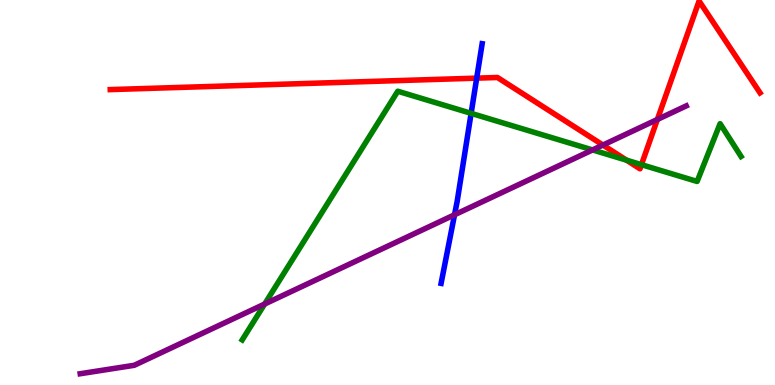[{'lines': ['blue', 'red'], 'intersections': [{'x': 6.15, 'y': 7.97}]}, {'lines': ['green', 'red'], 'intersections': [{'x': 8.08, 'y': 5.84}, {'x': 8.28, 'y': 5.72}]}, {'lines': ['purple', 'red'], 'intersections': [{'x': 7.78, 'y': 6.23}, {'x': 8.48, 'y': 6.9}]}, {'lines': ['blue', 'green'], 'intersections': [{'x': 6.08, 'y': 7.06}]}, {'lines': ['blue', 'purple'], 'intersections': [{'x': 5.87, 'y': 4.42}]}, {'lines': ['green', 'purple'], 'intersections': [{'x': 3.42, 'y': 2.1}, {'x': 7.65, 'y': 6.11}]}]